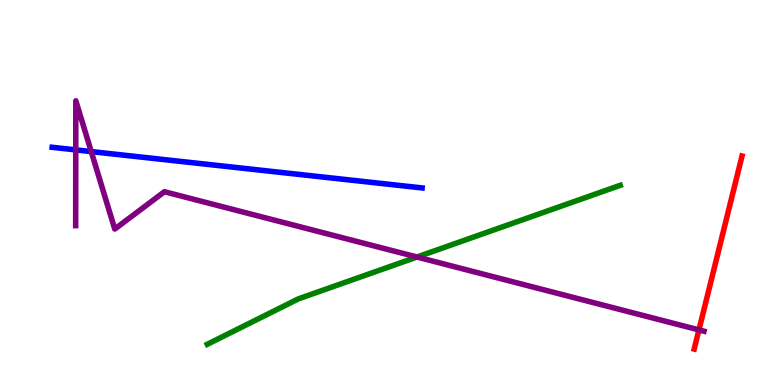[{'lines': ['blue', 'red'], 'intersections': []}, {'lines': ['green', 'red'], 'intersections': []}, {'lines': ['purple', 'red'], 'intersections': [{'x': 9.02, 'y': 1.43}]}, {'lines': ['blue', 'green'], 'intersections': []}, {'lines': ['blue', 'purple'], 'intersections': [{'x': 0.977, 'y': 6.11}, {'x': 1.18, 'y': 6.06}]}, {'lines': ['green', 'purple'], 'intersections': [{'x': 5.38, 'y': 3.32}]}]